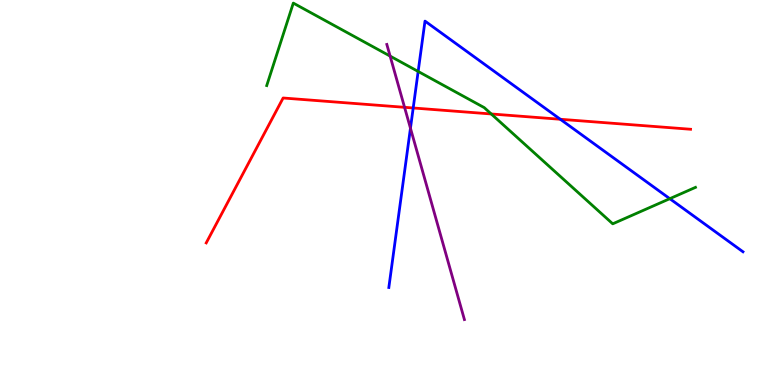[{'lines': ['blue', 'red'], 'intersections': [{'x': 5.33, 'y': 7.2}, {'x': 7.23, 'y': 6.9}]}, {'lines': ['green', 'red'], 'intersections': [{'x': 6.34, 'y': 7.04}]}, {'lines': ['purple', 'red'], 'intersections': [{'x': 5.22, 'y': 7.21}]}, {'lines': ['blue', 'green'], 'intersections': [{'x': 5.4, 'y': 8.14}, {'x': 8.64, 'y': 4.84}]}, {'lines': ['blue', 'purple'], 'intersections': [{'x': 5.3, 'y': 6.67}]}, {'lines': ['green', 'purple'], 'intersections': [{'x': 5.03, 'y': 8.54}]}]